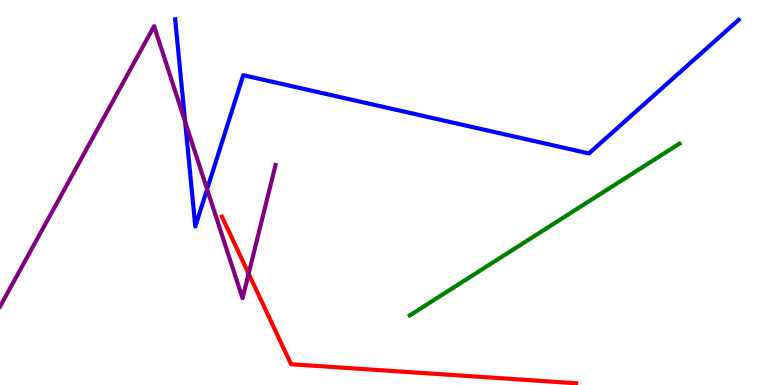[{'lines': ['blue', 'red'], 'intersections': []}, {'lines': ['green', 'red'], 'intersections': []}, {'lines': ['purple', 'red'], 'intersections': [{'x': 3.21, 'y': 2.89}]}, {'lines': ['blue', 'green'], 'intersections': []}, {'lines': ['blue', 'purple'], 'intersections': [{'x': 2.39, 'y': 6.84}, {'x': 2.67, 'y': 5.08}]}, {'lines': ['green', 'purple'], 'intersections': []}]